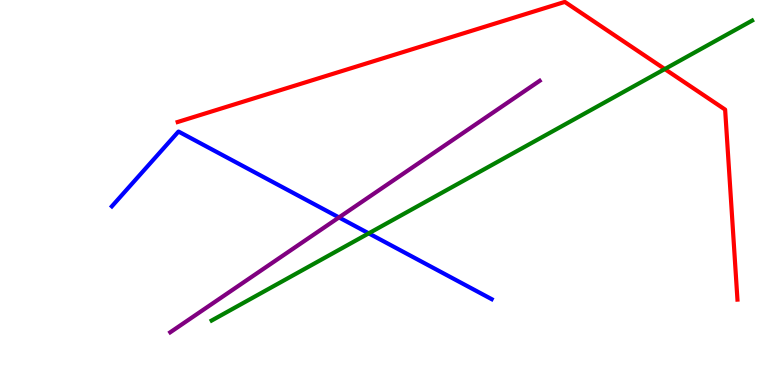[{'lines': ['blue', 'red'], 'intersections': []}, {'lines': ['green', 'red'], 'intersections': [{'x': 8.58, 'y': 8.21}]}, {'lines': ['purple', 'red'], 'intersections': []}, {'lines': ['blue', 'green'], 'intersections': [{'x': 4.76, 'y': 3.94}]}, {'lines': ['blue', 'purple'], 'intersections': [{'x': 4.37, 'y': 4.35}]}, {'lines': ['green', 'purple'], 'intersections': []}]